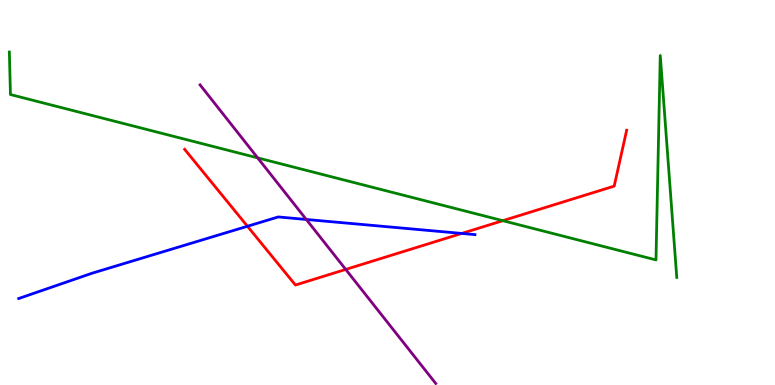[{'lines': ['blue', 'red'], 'intersections': [{'x': 3.19, 'y': 4.12}, {'x': 5.96, 'y': 3.94}]}, {'lines': ['green', 'red'], 'intersections': [{'x': 6.49, 'y': 4.27}]}, {'lines': ['purple', 'red'], 'intersections': [{'x': 4.46, 'y': 3.0}]}, {'lines': ['blue', 'green'], 'intersections': []}, {'lines': ['blue', 'purple'], 'intersections': [{'x': 3.95, 'y': 4.3}]}, {'lines': ['green', 'purple'], 'intersections': [{'x': 3.32, 'y': 5.9}]}]